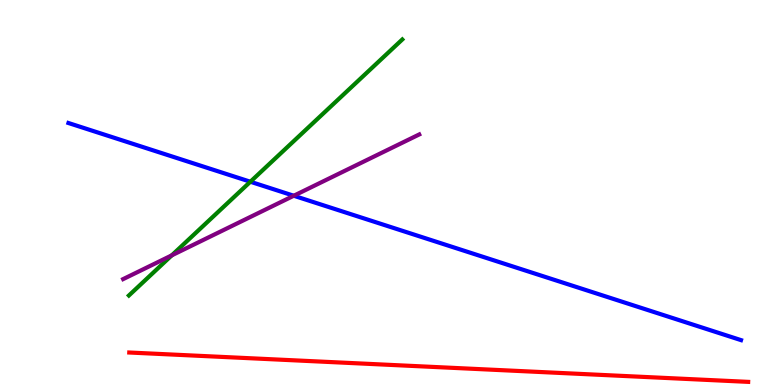[{'lines': ['blue', 'red'], 'intersections': []}, {'lines': ['green', 'red'], 'intersections': []}, {'lines': ['purple', 'red'], 'intersections': []}, {'lines': ['blue', 'green'], 'intersections': [{'x': 3.23, 'y': 5.28}]}, {'lines': ['blue', 'purple'], 'intersections': [{'x': 3.79, 'y': 4.92}]}, {'lines': ['green', 'purple'], 'intersections': [{'x': 2.22, 'y': 3.37}]}]